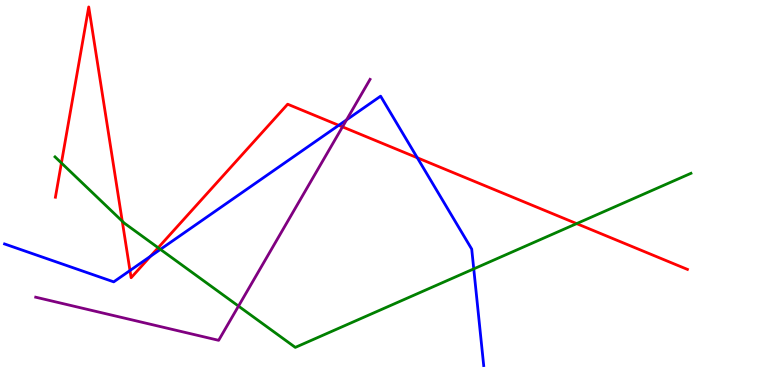[{'lines': ['blue', 'red'], 'intersections': [{'x': 1.68, 'y': 2.97}, {'x': 1.94, 'y': 3.34}, {'x': 4.37, 'y': 6.75}, {'x': 5.38, 'y': 5.9}]}, {'lines': ['green', 'red'], 'intersections': [{'x': 0.792, 'y': 5.77}, {'x': 1.58, 'y': 4.25}, {'x': 2.04, 'y': 3.57}, {'x': 7.44, 'y': 4.19}]}, {'lines': ['purple', 'red'], 'intersections': [{'x': 4.42, 'y': 6.7}]}, {'lines': ['blue', 'green'], 'intersections': [{'x': 2.07, 'y': 3.52}, {'x': 6.11, 'y': 3.02}]}, {'lines': ['blue', 'purple'], 'intersections': [{'x': 4.47, 'y': 6.89}]}, {'lines': ['green', 'purple'], 'intersections': [{'x': 3.08, 'y': 2.05}]}]